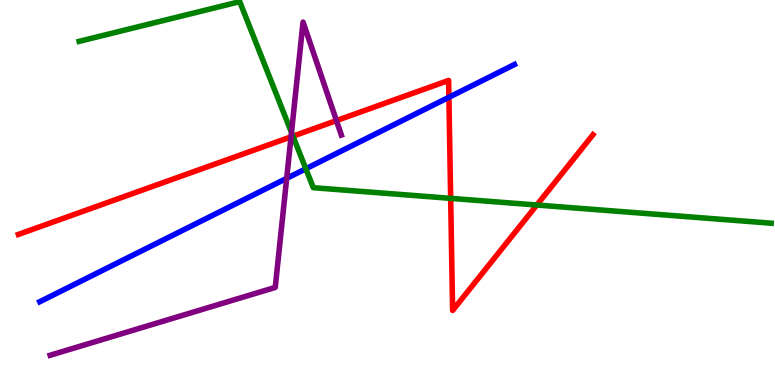[{'lines': ['blue', 'red'], 'intersections': [{'x': 5.79, 'y': 7.47}]}, {'lines': ['green', 'red'], 'intersections': [{'x': 3.78, 'y': 6.46}, {'x': 5.82, 'y': 4.85}, {'x': 6.93, 'y': 4.67}]}, {'lines': ['purple', 'red'], 'intersections': [{'x': 3.76, 'y': 6.45}, {'x': 4.34, 'y': 6.87}]}, {'lines': ['blue', 'green'], 'intersections': [{'x': 3.95, 'y': 5.62}]}, {'lines': ['blue', 'purple'], 'intersections': [{'x': 3.7, 'y': 5.37}]}, {'lines': ['green', 'purple'], 'intersections': [{'x': 3.76, 'y': 6.56}]}]